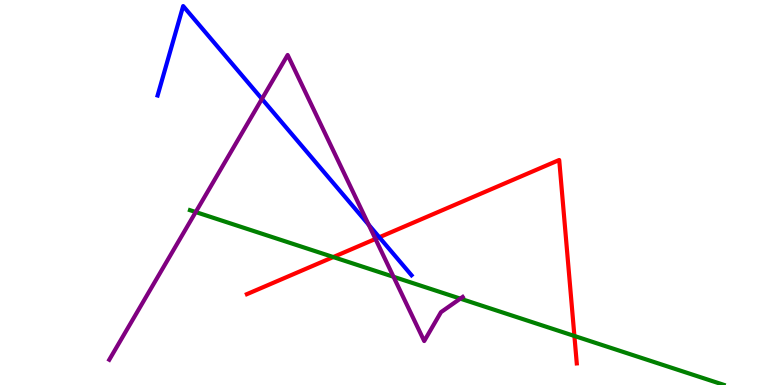[{'lines': ['blue', 'red'], 'intersections': [{'x': 4.89, 'y': 3.84}]}, {'lines': ['green', 'red'], 'intersections': [{'x': 4.3, 'y': 3.32}, {'x': 7.41, 'y': 1.27}]}, {'lines': ['purple', 'red'], 'intersections': [{'x': 4.84, 'y': 3.79}]}, {'lines': ['blue', 'green'], 'intersections': []}, {'lines': ['blue', 'purple'], 'intersections': [{'x': 3.38, 'y': 7.43}, {'x': 4.76, 'y': 4.16}]}, {'lines': ['green', 'purple'], 'intersections': [{'x': 2.53, 'y': 4.49}, {'x': 5.08, 'y': 2.81}, {'x': 5.94, 'y': 2.24}]}]